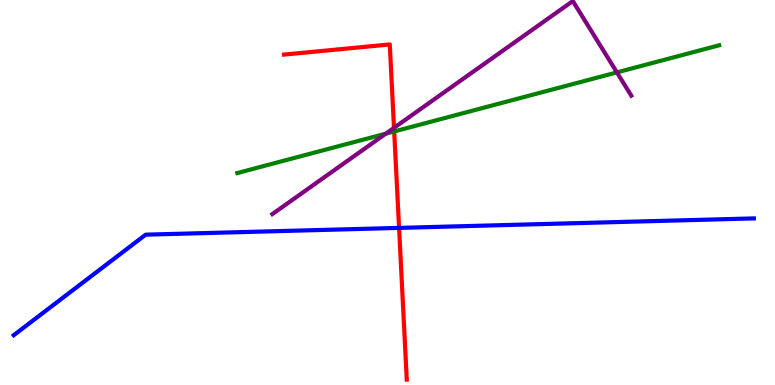[{'lines': ['blue', 'red'], 'intersections': [{'x': 5.15, 'y': 4.08}]}, {'lines': ['green', 'red'], 'intersections': [{'x': 5.09, 'y': 6.59}]}, {'lines': ['purple', 'red'], 'intersections': [{'x': 5.08, 'y': 6.68}]}, {'lines': ['blue', 'green'], 'intersections': []}, {'lines': ['blue', 'purple'], 'intersections': []}, {'lines': ['green', 'purple'], 'intersections': [{'x': 4.98, 'y': 6.53}, {'x': 7.96, 'y': 8.12}]}]